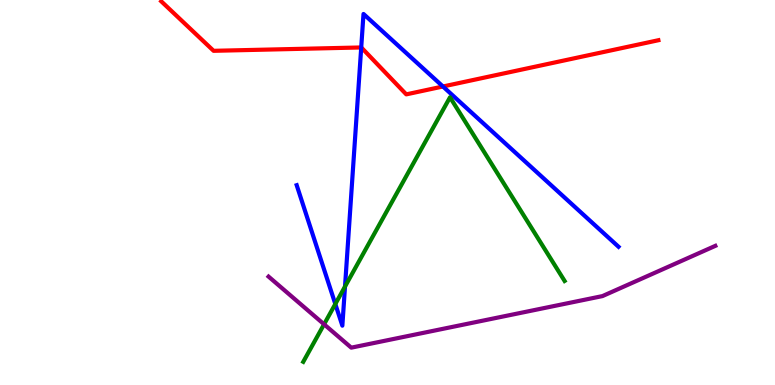[{'lines': ['blue', 'red'], 'intersections': [{'x': 4.66, 'y': 8.77}, {'x': 5.72, 'y': 7.75}]}, {'lines': ['green', 'red'], 'intersections': []}, {'lines': ['purple', 'red'], 'intersections': []}, {'lines': ['blue', 'green'], 'intersections': [{'x': 4.33, 'y': 2.1}, {'x': 4.45, 'y': 2.56}]}, {'lines': ['blue', 'purple'], 'intersections': []}, {'lines': ['green', 'purple'], 'intersections': [{'x': 4.18, 'y': 1.58}]}]